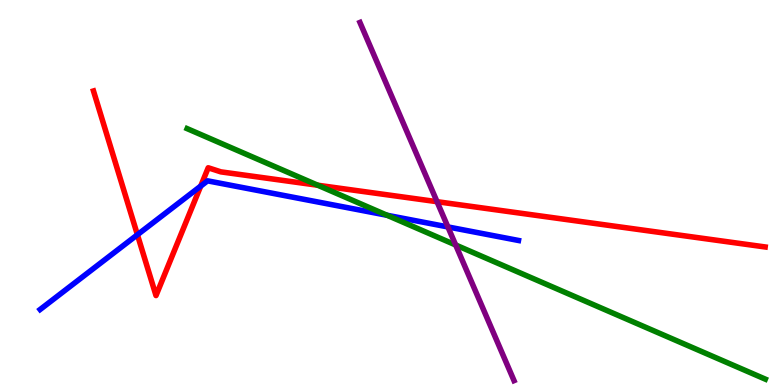[{'lines': ['blue', 'red'], 'intersections': [{'x': 1.77, 'y': 3.9}, {'x': 2.59, 'y': 5.17}]}, {'lines': ['green', 'red'], 'intersections': [{'x': 4.1, 'y': 5.19}]}, {'lines': ['purple', 'red'], 'intersections': [{'x': 5.64, 'y': 4.76}]}, {'lines': ['blue', 'green'], 'intersections': [{'x': 4.99, 'y': 4.41}]}, {'lines': ['blue', 'purple'], 'intersections': [{'x': 5.78, 'y': 4.11}]}, {'lines': ['green', 'purple'], 'intersections': [{'x': 5.88, 'y': 3.64}]}]